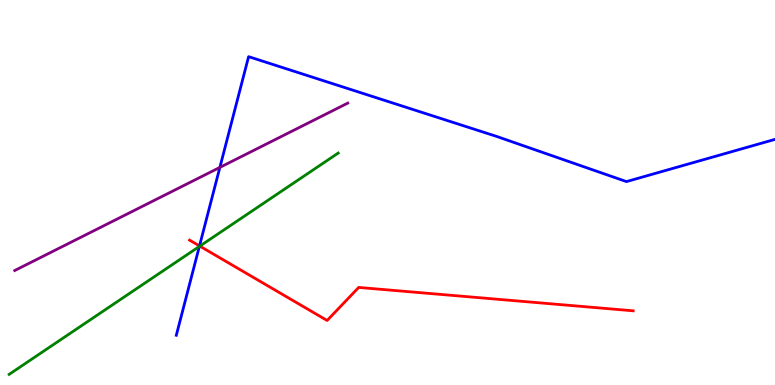[{'lines': ['blue', 'red'], 'intersections': [{'x': 2.57, 'y': 3.61}]}, {'lines': ['green', 'red'], 'intersections': [{'x': 2.58, 'y': 3.61}]}, {'lines': ['purple', 'red'], 'intersections': []}, {'lines': ['blue', 'green'], 'intersections': [{'x': 2.57, 'y': 3.6}]}, {'lines': ['blue', 'purple'], 'intersections': [{'x': 2.84, 'y': 5.65}]}, {'lines': ['green', 'purple'], 'intersections': []}]